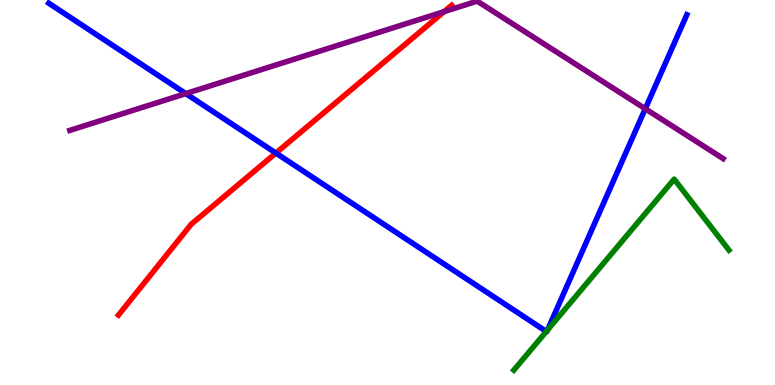[{'lines': ['blue', 'red'], 'intersections': [{'x': 3.56, 'y': 6.02}]}, {'lines': ['green', 'red'], 'intersections': []}, {'lines': ['purple', 'red'], 'intersections': [{'x': 5.73, 'y': 9.7}]}, {'lines': ['blue', 'green'], 'intersections': [{'x': 7.05, 'y': 1.39}, {'x': 7.06, 'y': 1.43}]}, {'lines': ['blue', 'purple'], 'intersections': [{'x': 2.4, 'y': 7.57}, {'x': 8.33, 'y': 7.17}]}, {'lines': ['green', 'purple'], 'intersections': []}]